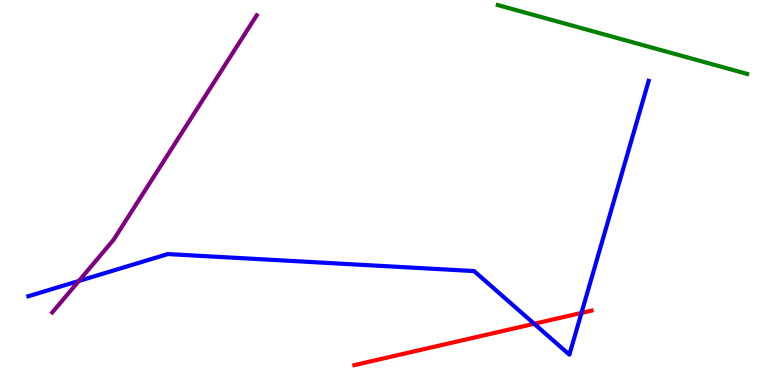[{'lines': ['blue', 'red'], 'intersections': [{'x': 6.89, 'y': 1.59}, {'x': 7.5, 'y': 1.87}]}, {'lines': ['green', 'red'], 'intersections': []}, {'lines': ['purple', 'red'], 'intersections': []}, {'lines': ['blue', 'green'], 'intersections': []}, {'lines': ['blue', 'purple'], 'intersections': [{'x': 1.02, 'y': 2.7}]}, {'lines': ['green', 'purple'], 'intersections': []}]